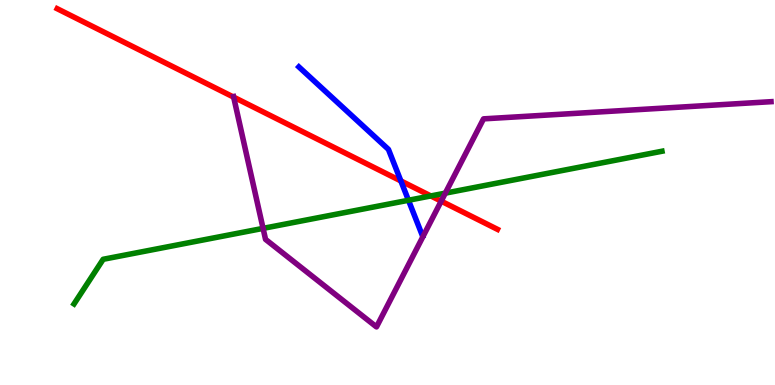[{'lines': ['blue', 'red'], 'intersections': [{'x': 5.17, 'y': 5.3}]}, {'lines': ['green', 'red'], 'intersections': [{'x': 5.56, 'y': 4.91}]}, {'lines': ['purple', 'red'], 'intersections': [{'x': 3.02, 'y': 7.48}, {'x': 5.69, 'y': 4.78}]}, {'lines': ['blue', 'green'], 'intersections': [{'x': 5.27, 'y': 4.8}]}, {'lines': ['blue', 'purple'], 'intersections': []}, {'lines': ['green', 'purple'], 'intersections': [{'x': 3.39, 'y': 4.07}, {'x': 5.75, 'y': 4.98}]}]